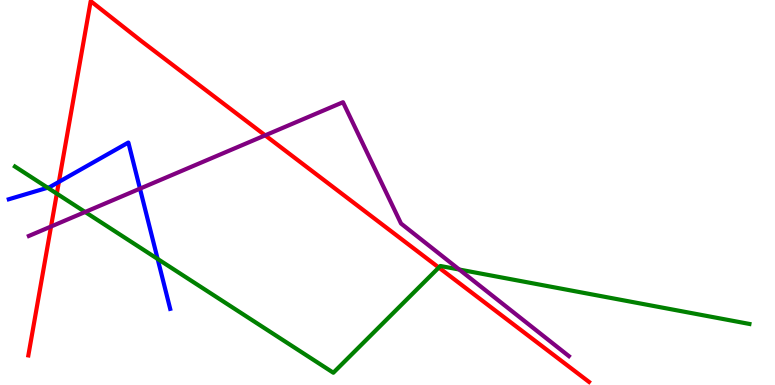[{'lines': ['blue', 'red'], 'intersections': [{'x': 0.76, 'y': 5.28}]}, {'lines': ['green', 'red'], 'intersections': [{'x': 0.733, 'y': 4.97}, {'x': 5.66, 'y': 3.05}]}, {'lines': ['purple', 'red'], 'intersections': [{'x': 0.658, 'y': 4.12}, {'x': 3.42, 'y': 6.48}]}, {'lines': ['blue', 'green'], 'intersections': [{'x': 0.615, 'y': 5.12}, {'x': 2.03, 'y': 3.27}]}, {'lines': ['blue', 'purple'], 'intersections': [{'x': 1.81, 'y': 5.1}]}, {'lines': ['green', 'purple'], 'intersections': [{'x': 1.1, 'y': 4.49}, {'x': 5.93, 'y': 3.0}]}]